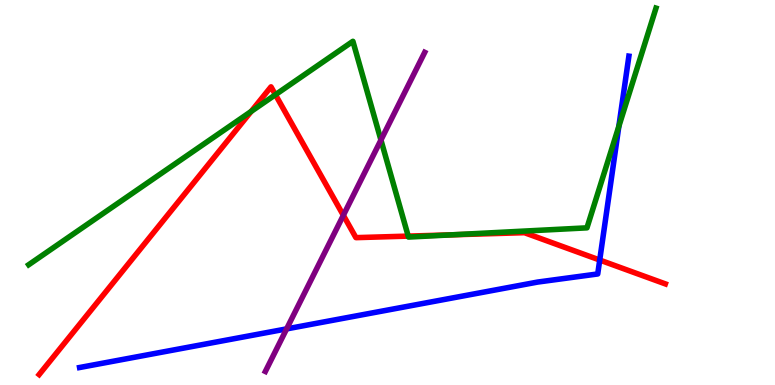[{'lines': ['blue', 'red'], 'intersections': [{'x': 7.74, 'y': 3.25}]}, {'lines': ['green', 'red'], 'intersections': [{'x': 3.24, 'y': 7.11}, {'x': 3.55, 'y': 7.54}, {'x': 5.27, 'y': 3.87}, {'x': 5.83, 'y': 3.9}]}, {'lines': ['purple', 'red'], 'intersections': [{'x': 4.43, 'y': 4.41}]}, {'lines': ['blue', 'green'], 'intersections': [{'x': 7.99, 'y': 6.72}]}, {'lines': ['blue', 'purple'], 'intersections': [{'x': 3.7, 'y': 1.46}]}, {'lines': ['green', 'purple'], 'intersections': [{'x': 4.92, 'y': 6.36}]}]